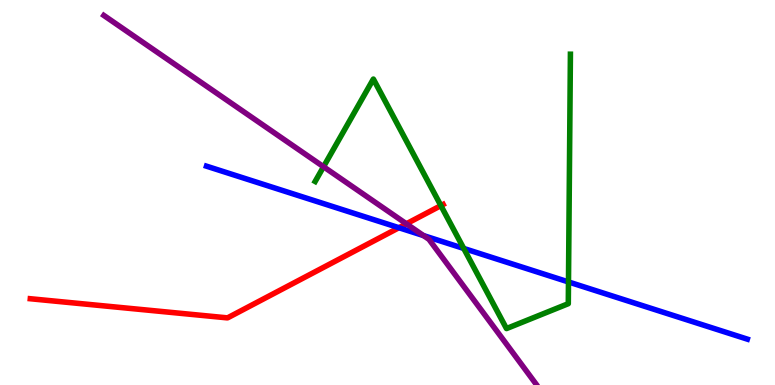[{'lines': ['blue', 'red'], 'intersections': [{'x': 5.15, 'y': 4.09}]}, {'lines': ['green', 'red'], 'intersections': [{'x': 5.69, 'y': 4.66}]}, {'lines': ['purple', 'red'], 'intersections': [{'x': 5.24, 'y': 4.19}]}, {'lines': ['blue', 'green'], 'intersections': [{'x': 5.98, 'y': 3.55}, {'x': 7.34, 'y': 2.68}]}, {'lines': ['blue', 'purple'], 'intersections': [{'x': 5.46, 'y': 3.88}]}, {'lines': ['green', 'purple'], 'intersections': [{'x': 4.17, 'y': 5.67}]}]